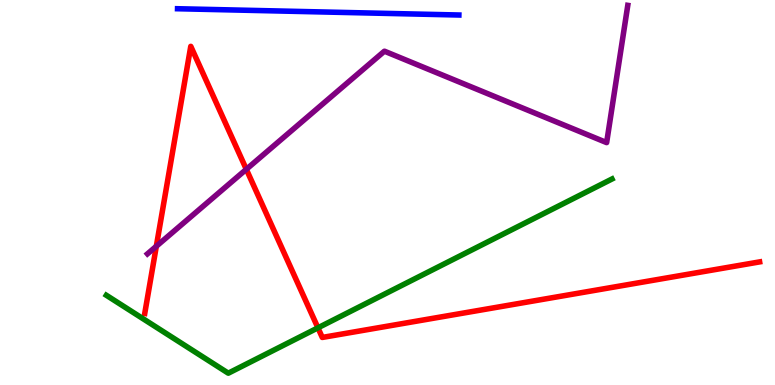[{'lines': ['blue', 'red'], 'intersections': []}, {'lines': ['green', 'red'], 'intersections': [{'x': 4.1, 'y': 1.49}]}, {'lines': ['purple', 'red'], 'intersections': [{'x': 2.02, 'y': 3.6}, {'x': 3.18, 'y': 5.6}]}, {'lines': ['blue', 'green'], 'intersections': []}, {'lines': ['blue', 'purple'], 'intersections': []}, {'lines': ['green', 'purple'], 'intersections': []}]